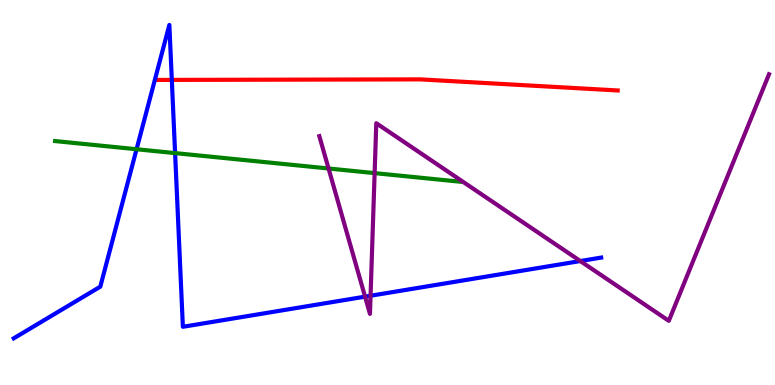[{'lines': ['blue', 'red'], 'intersections': [{'x': 2.22, 'y': 7.92}]}, {'lines': ['green', 'red'], 'intersections': []}, {'lines': ['purple', 'red'], 'intersections': []}, {'lines': ['blue', 'green'], 'intersections': [{'x': 1.76, 'y': 6.12}, {'x': 2.26, 'y': 6.02}]}, {'lines': ['blue', 'purple'], 'intersections': [{'x': 4.71, 'y': 2.29}, {'x': 4.78, 'y': 2.32}, {'x': 7.49, 'y': 3.22}]}, {'lines': ['green', 'purple'], 'intersections': [{'x': 4.24, 'y': 5.62}, {'x': 4.83, 'y': 5.5}]}]